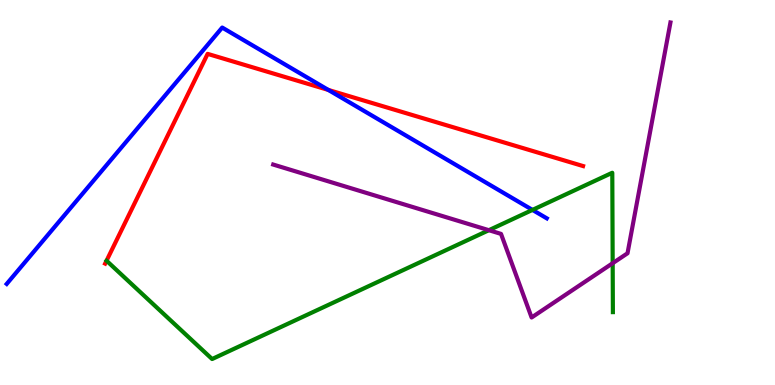[{'lines': ['blue', 'red'], 'intersections': [{'x': 4.24, 'y': 7.66}]}, {'lines': ['green', 'red'], 'intersections': []}, {'lines': ['purple', 'red'], 'intersections': []}, {'lines': ['blue', 'green'], 'intersections': [{'x': 6.87, 'y': 4.55}]}, {'lines': ['blue', 'purple'], 'intersections': []}, {'lines': ['green', 'purple'], 'intersections': [{'x': 6.31, 'y': 4.02}, {'x': 7.91, 'y': 3.16}]}]